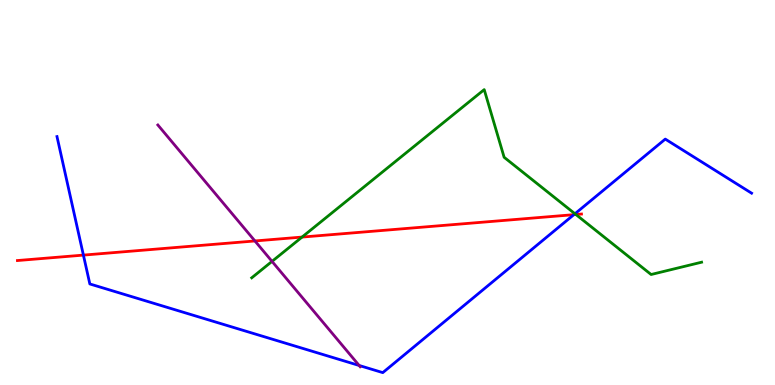[{'lines': ['blue', 'red'], 'intersections': [{'x': 1.08, 'y': 3.37}, {'x': 7.4, 'y': 4.42}]}, {'lines': ['green', 'red'], 'intersections': [{'x': 3.9, 'y': 3.84}, {'x': 7.43, 'y': 4.43}]}, {'lines': ['purple', 'red'], 'intersections': [{'x': 3.29, 'y': 3.74}]}, {'lines': ['blue', 'green'], 'intersections': [{'x': 7.42, 'y': 4.45}]}, {'lines': ['blue', 'purple'], 'intersections': [{'x': 4.63, 'y': 0.507}]}, {'lines': ['green', 'purple'], 'intersections': [{'x': 3.51, 'y': 3.21}]}]